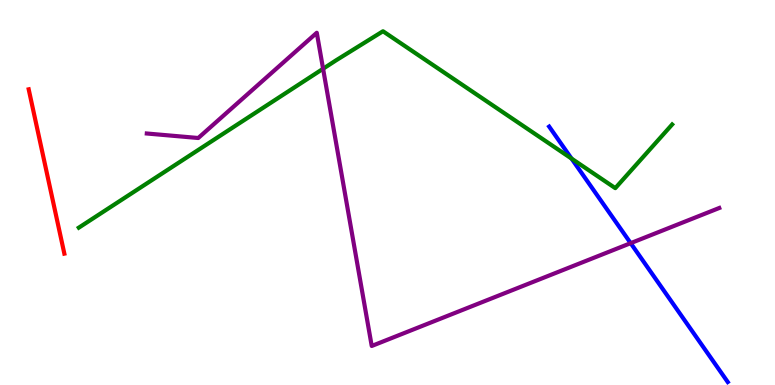[{'lines': ['blue', 'red'], 'intersections': []}, {'lines': ['green', 'red'], 'intersections': []}, {'lines': ['purple', 'red'], 'intersections': []}, {'lines': ['blue', 'green'], 'intersections': [{'x': 7.37, 'y': 5.88}]}, {'lines': ['blue', 'purple'], 'intersections': [{'x': 8.14, 'y': 3.68}]}, {'lines': ['green', 'purple'], 'intersections': [{'x': 4.17, 'y': 8.21}]}]